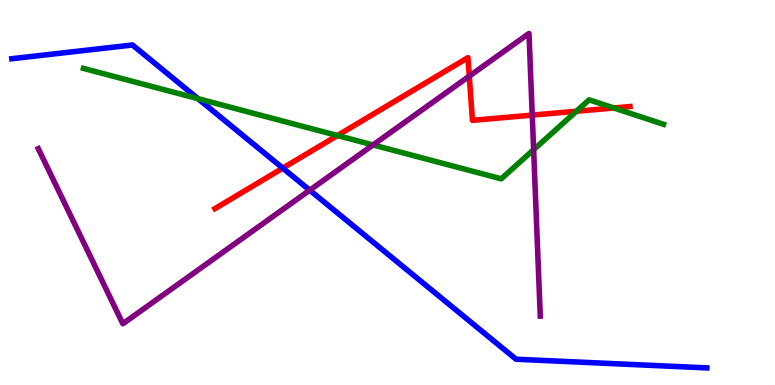[{'lines': ['blue', 'red'], 'intersections': [{'x': 3.65, 'y': 5.63}]}, {'lines': ['green', 'red'], 'intersections': [{'x': 4.35, 'y': 6.48}, {'x': 7.44, 'y': 7.11}, {'x': 7.92, 'y': 7.2}]}, {'lines': ['purple', 'red'], 'intersections': [{'x': 6.06, 'y': 8.02}, {'x': 6.87, 'y': 7.01}]}, {'lines': ['blue', 'green'], 'intersections': [{'x': 2.56, 'y': 7.44}]}, {'lines': ['blue', 'purple'], 'intersections': [{'x': 4.0, 'y': 5.06}]}, {'lines': ['green', 'purple'], 'intersections': [{'x': 4.81, 'y': 6.24}, {'x': 6.89, 'y': 6.11}]}]